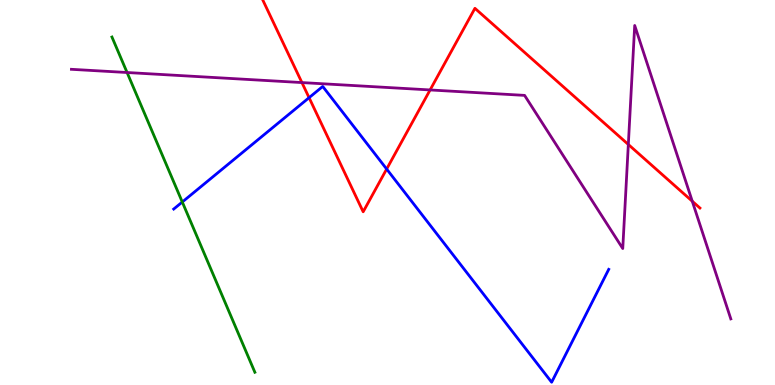[{'lines': ['blue', 'red'], 'intersections': [{'x': 3.99, 'y': 7.46}, {'x': 4.99, 'y': 5.61}]}, {'lines': ['green', 'red'], 'intersections': []}, {'lines': ['purple', 'red'], 'intersections': [{'x': 3.9, 'y': 7.86}, {'x': 5.55, 'y': 7.66}, {'x': 8.11, 'y': 6.25}, {'x': 8.93, 'y': 4.77}]}, {'lines': ['blue', 'green'], 'intersections': [{'x': 2.35, 'y': 4.75}]}, {'lines': ['blue', 'purple'], 'intersections': []}, {'lines': ['green', 'purple'], 'intersections': [{'x': 1.64, 'y': 8.12}]}]